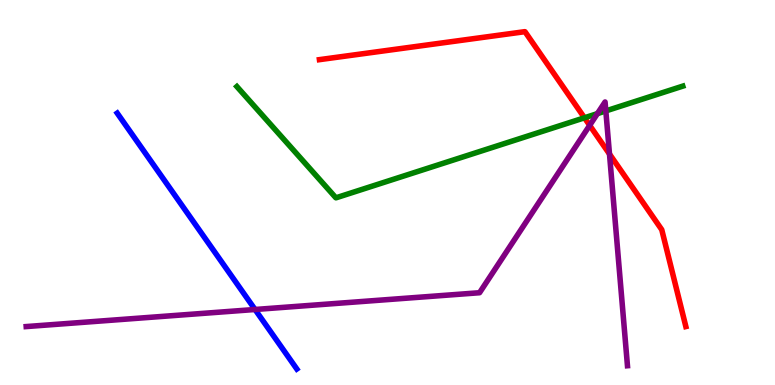[{'lines': ['blue', 'red'], 'intersections': []}, {'lines': ['green', 'red'], 'intersections': [{'x': 7.54, 'y': 6.94}]}, {'lines': ['purple', 'red'], 'intersections': [{'x': 7.61, 'y': 6.74}, {'x': 7.86, 'y': 6.0}]}, {'lines': ['blue', 'green'], 'intersections': []}, {'lines': ['blue', 'purple'], 'intersections': [{'x': 3.29, 'y': 1.96}]}, {'lines': ['green', 'purple'], 'intersections': [{'x': 7.71, 'y': 7.05}, {'x': 7.82, 'y': 7.12}]}]